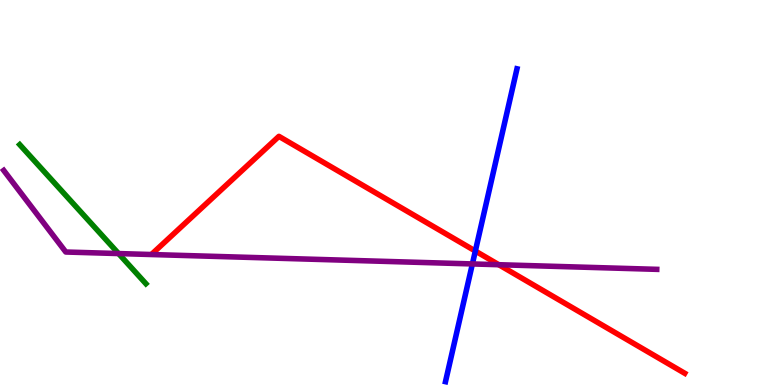[{'lines': ['blue', 'red'], 'intersections': [{'x': 6.13, 'y': 3.48}]}, {'lines': ['green', 'red'], 'intersections': []}, {'lines': ['purple', 'red'], 'intersections': [{'x': 6.44, 'y': 3.12}]}, {'lines': ['blue', 'green'], 'intersections': []}, {'lines': ['blue', 'purple'], 'intersections': [{'x': 6.1, 'y': 3.14}]}, {'lines': ['green', 'purple'], 'intersections': [{'x': 1.53, 'y': 3.41}]}]